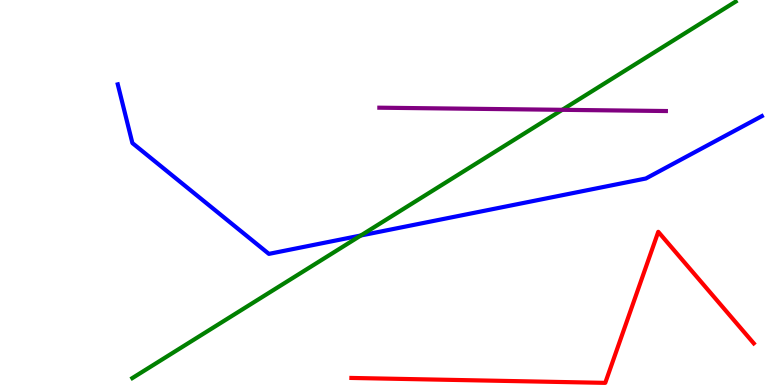[{'lines': ['blue', 'red'], 'intersections': []}, {'lines': ['green', 'red'], 'intersections': []}, {'lines': ['purple', 'red'], 'intersections': []}, {'lines': ['blue', 'green'], 'intersections': [{'x': 4.66, 'y': 3.88}]}, {'lines': ['blue', 'purple'], 'intersections': []}, {'lines': ['green', 'purple'], 'intersections': [{'x': 7.25, 'y': 7.15}]}]